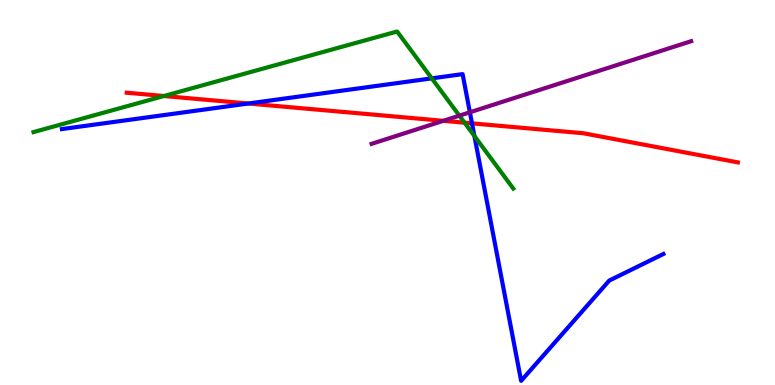[{'lines': ['blue', 'red'], 'intersections': [{'x': 3.2, 'y': 7.31}, {'x': 6.09, 'y': 6.8}]}, {'lines': ['green', 'red'], 'intersections': [{'x': 2.12, 'y': 7.51}, {'x': 5.99, 'y': 6.81}]}, {'lines': ['purple', 'red'], 'intersections': [{'x': 5.72, 'y': 6.86}]}, {'lines': ['blue', 'green'], 'intersections': [{'x': 5.57, 'y': 7.96}, {'x': 6.12, 'y': 6.47}]}, {'lines': ['blue', 'purple'], 'intersections': [{'x': 6.06, 'y': 7.08}]}, {'lines': ['green', 'purple'], 'intersections': [{'x': 5.93, 'y': 7.0}]}]